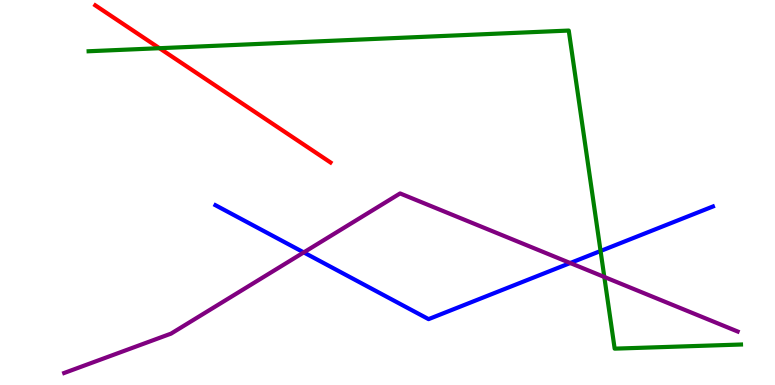[{'lines': ['blue', 'red'], 'intersections': []}, {'lines': ['green', 'red'], 'intersections': [{'x': 2.06, 'y': 8.75}]}, {'lines': ['purple', 'red'], 'intersections': []}, {'lines': ['blue', 'green'], 'intersections': [{'x': 7.75, 'y': 3.48}]}, {'lines': ['blue', 'purple'], 'intersections': [{'x': 3.92, 'y': 3.44}, {'x': 7.36, 'y': 3.17}]}, {'lines': ['green', 'purple'], 'intersections': [{'x': 7.8, 'y': 2.81}]}]